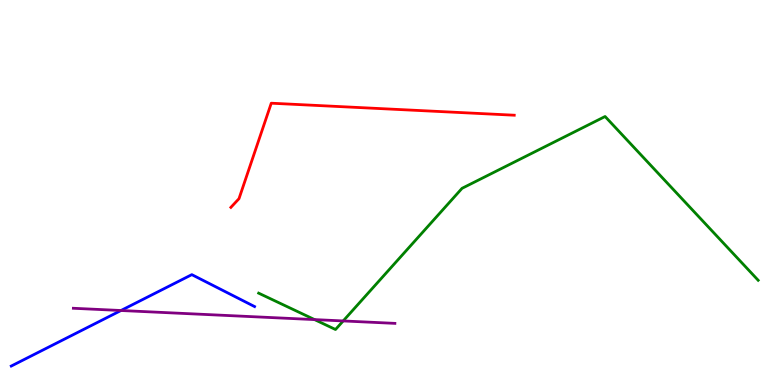[{'lines': ['blue', 'red'], 'intersections': []}, {'lines': ['green', 'red'], 'intersections': []}, {'lines': ['purple', 'red'], 'intersections': []}, {'lines': ['blue', 'green'], 'intersections': []}, {'lines': ['blue', 'purple'], 'intersections': [{'x': 1.56, 'y': 1.93}]}, {'lines': ['green', 'purple'], 'intersections': [{'x': 4.06, 'y': 1.7}, {'x': 4.43, 'y': 1.66}]}]